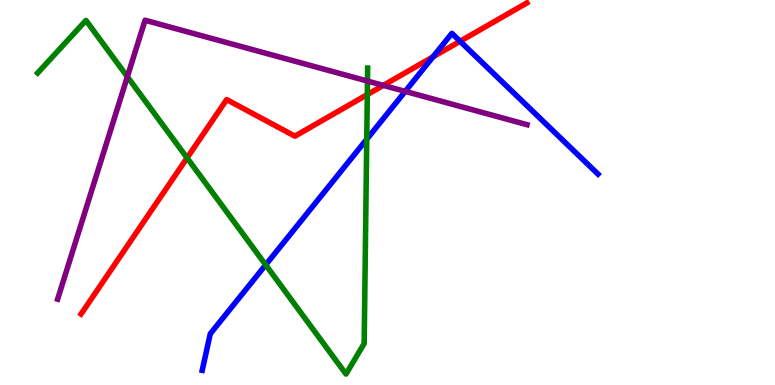[{'lines': ['blue', 'red'], 'intersections': [{'x': 5.59, 'y': 8.52}, {'x': 5.94, 'y': 8.93}]}, {'lines': ['green', 'red'], 'intersections': [{'x': 2.41, 'y': 5.9}, {'x': 4.74, 'y': 7.54}]}, {'lines': ['purple', 'red'], 'intersections': [{'x': 4.95, 'y': 7.78}]}, {'lines': ['blue', 'green'], 'intersections': [{'x': 3.43, 'y': 3.12}, {'x': 4.73, 'y': 6.38}]}, {'lines': ['blue', 'purple'], 'intersections': [{'x': 5.23, 'y': 7.63}]}, {'lines': ['green', 'purple'], 'intersections': [{'x': 1.64, 'y': 8.01}, {'x': 4.74, 'y': 7.89}]}]